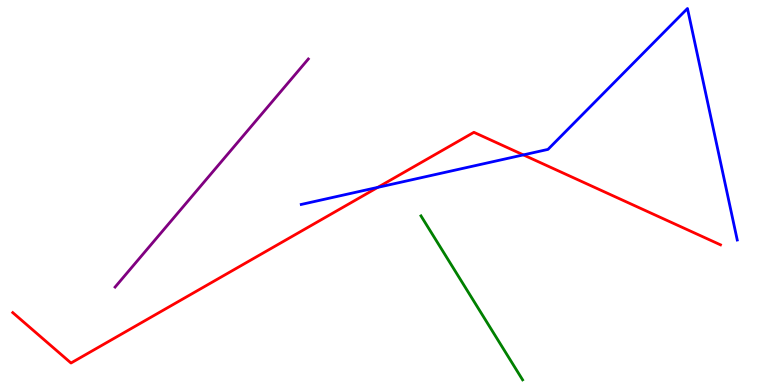[{'lines': ['blue', 'red'], 'intersections': [{'x': 4.87, 'y': 5.13}, {'x': 6.75, 'y': 5.98}]}, {'lines': ['green', 'red'], 'intersections': []}, {'lines': ['purple', 'red'], 'intersections': []}, {'lines': ['blue', 'green'], 'intersections': []}, {'lines': ['blue', 'purple'], 'intersections': []}, {'lines': ['green', 'purple'], 'intersections': []}]